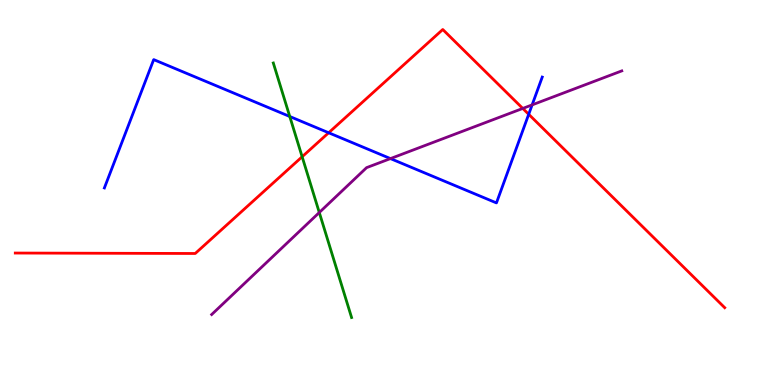[{'lines': ['blue', 'red'], 'intersections': [{'x': 4.24, 'y': 6.55}, {'x': 6.82, 'y': 7.03}]}, {'lines': ['green', 'red'], 'intersections': [{'x': 3.9, 'y': 5.93}]}, {'lines': ['purple', 'red'], 'intersections': [{'x': 6.75, 'y': 7.18}]}, {'lines': ['blue', 'green'], 'intersections': [{'x': 3.74, 'y': 6.97}]}, {'lines': ['blue', 'purple'], 'intersections': [{'x': 5.04, 'y': 5.88}, {'x': 6.87, 'y': 7.28}]}, {'lines': ['green', 'purple'], 'intersections': [{'x': 4.12, 'y': 4.48}]}]